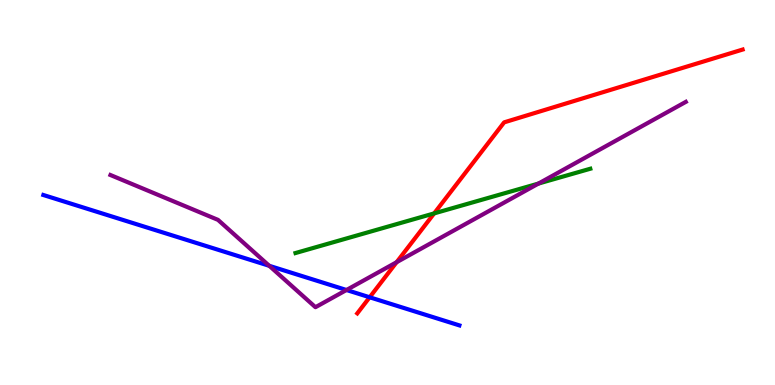[{'lines': ['blue', 'red'], 'intersections': [{'x': 4.77, 'y': 2.28}]}, {'lines': ['green', 'red'], 'intersections': [{'x': 5.6, 'y': 4.46}]}, {'lines': ['purple', 'red'], 'intersections': [{'x': 5.12, 'y': 3.19}]}, {'lines': ['blue', 'green'], 'intersections': []}, {'lines': ['blue', 'purple'], 'intersections': [{'x': 3.47, 'y': 3.1}, {'x': 4.47, 'y': 2.47}]}, {'lines': ['green', 'purple'], 'intersections': [{'x': 6.95, 'y': 5.23}]}]